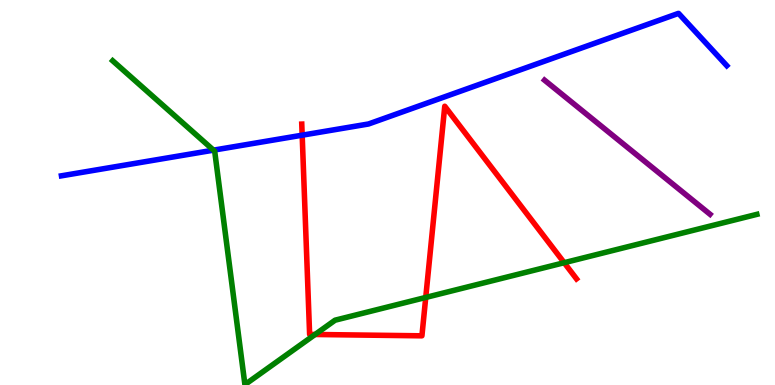[{'lines': ['blue', 'red'], 'intersections': [{'x': 3.9, 'y': 6.49}]}, {'lines': ['green', 'red'], 'intersections': [{'x': 4.07, 'y': 1.31}, {'x': 5.49, 'y': 2.27}, {'x': 7.28, 'y': 3.18}]}, {'lines': ['purple', 'red'], 'intersections': []}, {'lines': ['blue', 'green'], 'intersections': [{'x': 2.75, 'y': 6.1}]}, {'lines': ['blue', 'purple'], 'intersections': []}, {'lines': ['green', 'purple'], 'intersections': []}]